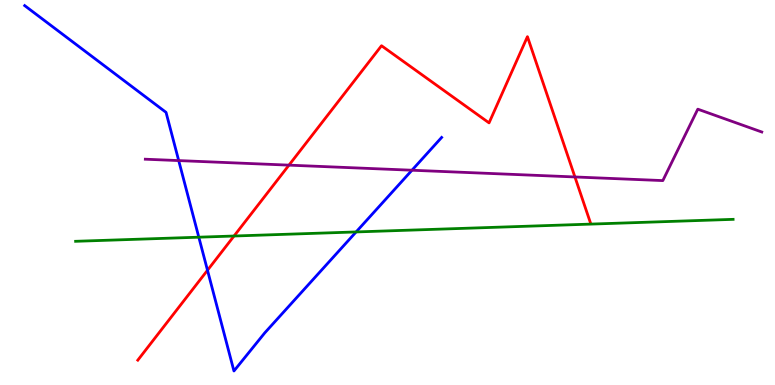[{'lines': ['blue', 'red'], 'intersections': [{'x': 2.68, 'y': 2.98}]}, {'lines': ['green', 'red'], 'intersections': [{'x': 3.02, 'y': 3.87}]}, {'lines': ['purple', 'red'], 'intersections': [{'x': 3.73, 'y': 5.71}, {'x': 7.42, 'y': 5.4}]}, {'lines': ['blue', 'green'], 'intersections': [{'x': 2.57, 'y': 3.84}, {'x': 4.59, 'y': 3.98}]}, {'lines': ['blue', 'purple'], 'intersections': [{'x': 2.31, 'y': 5.83}, {'x': 5.32, 'y': 5.58}]}, {'lines': ['green', 'purple'], 'intersections': []}]